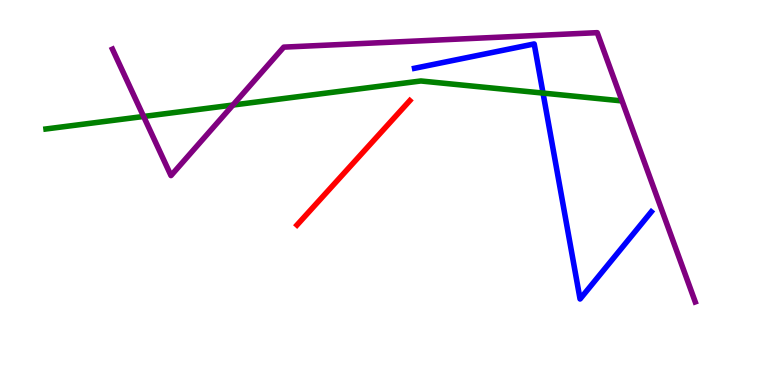[{'lines': ['blue', 'red'], 'intersections': []}, {'lines': ['green', 'red'], 'intersections': []}, {'lines': ['purple', 'red'], 'intersections': []}, {'lines': ['blue', 'green'], 'intersections': [{'x': 7.01, 'y': 7.58}]}, {'lines': ['blue', 'purple'], 'intersections': []}, {'lines': ['green', 'purple'], 'intersections': [{'x': 1.85, 'y': 6.97}, {'x': 3.01, 'y': 7.27}]}]